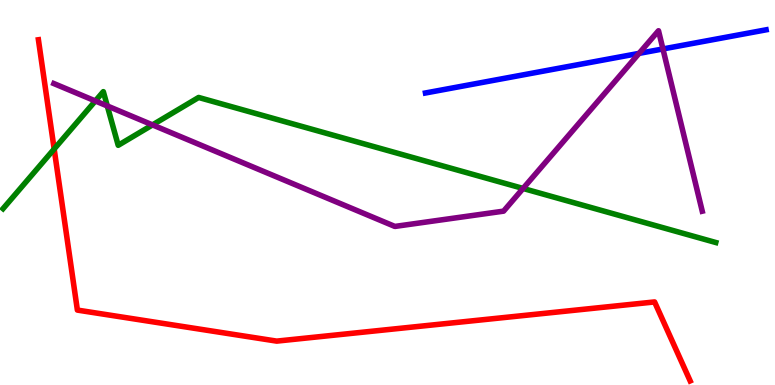[{'lines': ['blue', 'red'], 'intersections': []}, {'lines': ['green', 'red'], 'intersections': [{'x': 0.699, 'y': 6.13}]}, {'lines': ['purple', 'red'], 'intersections': []}, {'lines': ['blue', 'green'], 'intersections': []}, {'lines': ['blue', 'purple'], 'intersections': [{'x': 8.25, 'y': 8.61}, {'x': 8.55, 'y': 8.73}]}, {'lines': ['green', 'purple'], 'intersections': [{'x': 1.23, 'y': 7.38}, {'x': 1.38, 'y': 7.25}, {'x': 1.97, 'y': 6.76}, {'x': 6.75, 'y': 5.11}]}]